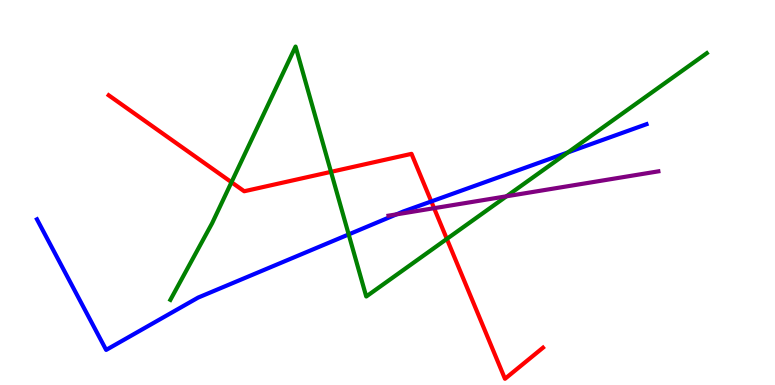[{'lines': ['blue', 'red'], 'intersections': [{'x': 5.56, 'y': 4.77}]}, {'lines': ['green', 'red'], 'intersections': [{'x': 2.99, 'y': 5.27}, {'x': 4.27, 'y': 5.54}, {'x': 5.77, 'y': 3.79}]}, {'lines': ['purple', 'red'], 'intersections': [{'x': 5.6, 'y': 4.59}]}, {'lines': ['blue', 'green'], 'intersections': [{'x': 4.5, 'y': 3.91}, {'x': 7.33, 'y': 6.04}]}, {'lines': ['blue', 'purple'], 'intersections': [{'x': 5.12, 'y': 4.43}]}, {'lines': ['green', 'purple'], 'intersections': [{'x': 6.54, 'y': 4.9}]}]